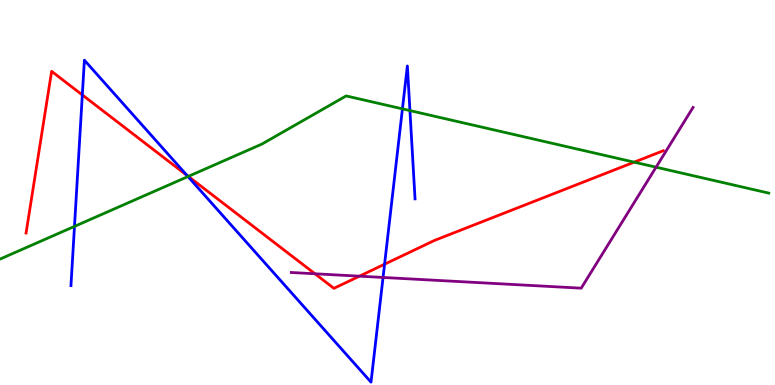[{'lines': ['blue', 'red'], 'intersections': [{'x': 1.06, 'y': 7.53}, {'x': 2.41, 'y': 5.45}, {'x': 4.96, 'y': 3.14}]}, {'lines': ['green', 'red'], 'intersections': [{'x': 2.43, 'y': 5.42}, {'x': 8.18, 'y': 5.79}]}, {'lines': ['purple', 'red'], 'intersections': [{'x': 4.06, 'y': 2.89}, {'x': 4.64, 'y': 2.83}]}, {'lines': ['blue', 'green'], 'intersections': [{'x': 0.961, 'y': 4.12}, {'x': 2.43, 'y': 5.41}, {'x': 5.19, 'y': 7.17}, {'x': 5.29, 'y': 7.13}]}, {'lines': ['blue', 'purple'], 'intersections': [{'x': 4.94, 'y': 2.79}]}, {'lines': ['green', 'purple'], 'intersections': [{'x': 8.47, 'y': 5.66}]}]